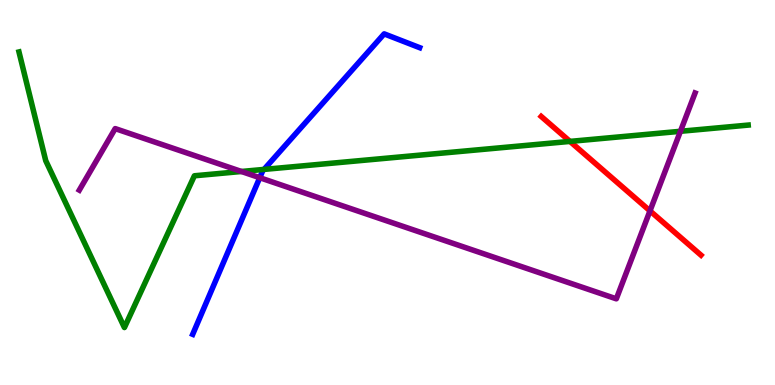[{'lines': ['blue', 'red'], 'intersections': []}, {'lines': ['green', 'red'], 'intersections': [{'x': 7.35, 'y': 6.33}]}, {'lines': ['purple', 'red'], 'intersections': [{'x': 8.39, 'y': 4.52}]}, {'lines': ['blue', 'green'], 'intersections': [{'x': 3.41, 'y': 5.6}]}, {'lines': ['blue', 'purple'], 'intersections': [{'x': 3.35, 'y': 5.38}]}, {'lines': ['green', 'purple'], 'intersections': [{'x': 3.12, 'y': 5.55}, {'x': 8.78, 'y': 6.59}]}]